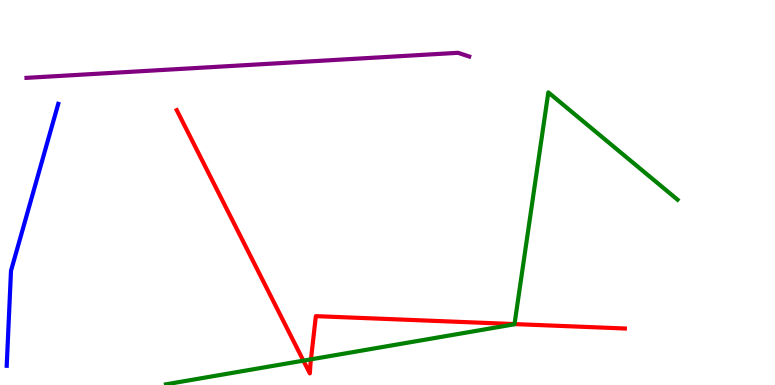[{'lines': ['blue', 'red'], 'intersections': []}, {'lines': ['green', 'red'], 'intersections': [{'x': 3.91, 'y': 0.633}, {'x': 4.01, 'y': 0.666}, {'x': 6.64, 'y': 1.58}]}, {'lines': ['purple', 'red'], 'intersections': []}, {'lines': ['blue', 'green'], 'intersections': []}, {'lines': ['blue', 'purple'], 'intersections': []}, {'lines': ['green', 'purple'], 'intersections': []}]